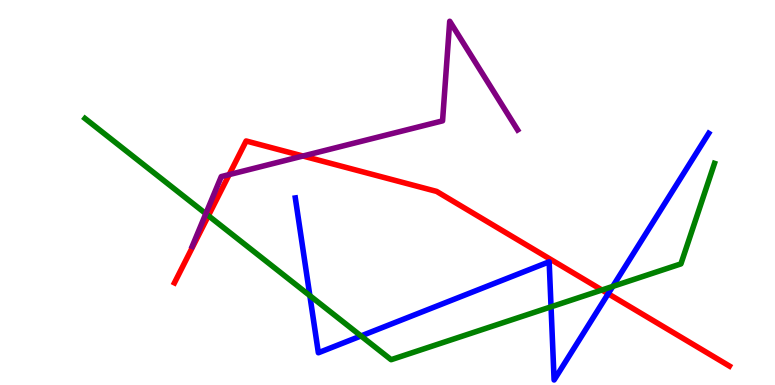[{'lines': ['blue', 'red'], 'intersections': [{'x': 7.85, 'y': 2.37}]}, {'lines': ['green', 'red'], 'intersections': [{'x': 2.69, 'y': 4.4}, {'x': 7.77, 'y': 2.47}]}, {'lines': ['purple', 'red'], 'intersections': [{'x': 2.96, 'y': 5.46}, {'x': 3.91, 'y': 5.95}]}, {'lines': ['blue', 'green'], 'intersections': [{'x': 4.0, 'y': 2.32}, {'x': 4.66, 'y': 1.27}, {'x': 7.11, 'y': 2.03}, {'x': 7.91, 'y': 2.56}]}, {'lines': ['blue', 'purple'], 'intersections': []}, {'lines': ['green', 'purple'], 'intersections': [{'x': 2.66, 'y': 4.45}]}]